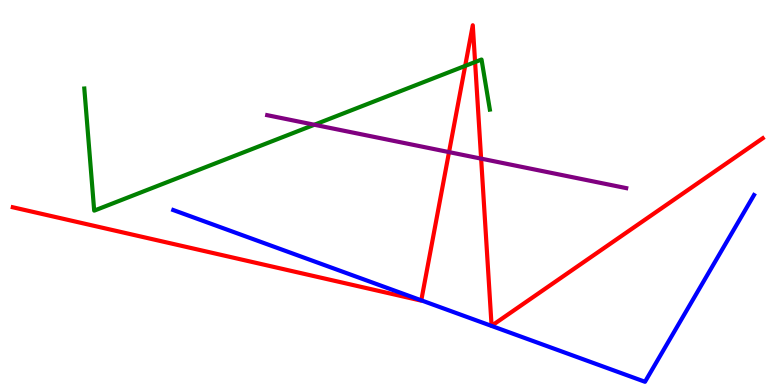[{'lines': ['blue', 'red'], 'intersections': [{'x': 5.44, 'y': 2.2}]}, {'lines': ['green', 'red'], 'intersections': [{'x': 6.0, 'y': 8.29}, {'x': 6.13, 'y': 8.39}]}, {'lines': ['purple', 'red'], 'intersections': [{'x': 5.79, 'y': 6.05}, {'x': 6.21, 'y': 5.88}]}, {'lines': ['blue', 'green'], 'intersections': []}, {'lines': ['blue', 'purple'], 'intersections': []}, {'lines': ['green', 'purple'], 'intersections': [{'x': 4.06, 'y': 6.76}]}]